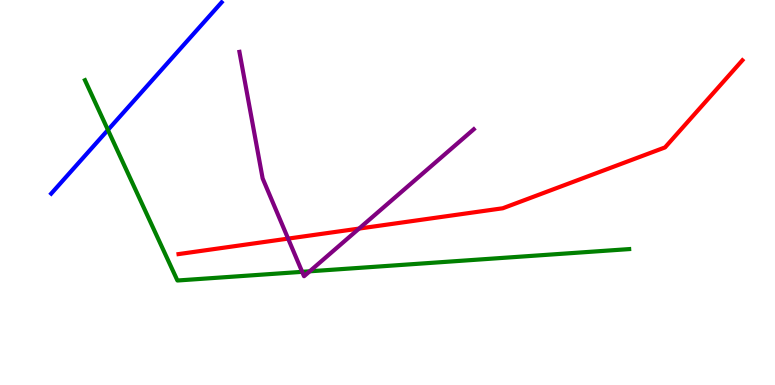[{'lines': ['blue', 'red'], 'intersections': []}, {'lines': ['green', 'red'], 'intersections': []}, {'lines': ['purple', 'red'], 'intersections': [{'x': 3.72, 'y': 3.8}, {'x': 4.63, 'y': 4.06}]}, {'lines': ['blue', 'green'], 'intersections': [{'x': 1.39, 'y': 6.62}]}, {'lines': ['blue', 'purple'], 'intersections': []}, {'lines': ['green', 'purple'], 'intersections': [{'x': 3.9, 'y': 2.94}, {'x': 4.0, 'y': 2.95}]}]